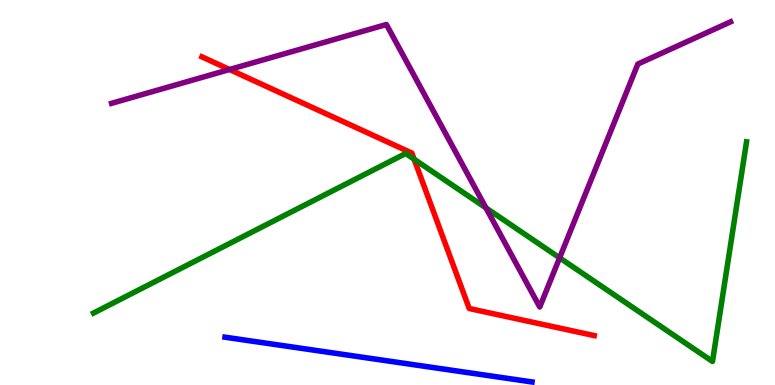[{'lines': ['blue', 'red'], 'intersections': []}, {'lines': ['green', 'red'], 'intersections': [{'x': 5.34, 'y': 5.86}]}, {'lines': ['purple', 'red'], 'intersections': [{'x': 2.96, 'y': 8.19}]}, {'lines': ['blue', 'green'], 'intersections': []}, {'lines': ['blue', 'purple'], 'intersections': []}, {'lines': ['green', 'purple'], 'intersections': [{'x': 6.27, 'y': 4.6}, {'x': 7.22, 'y': 3.3}]}]